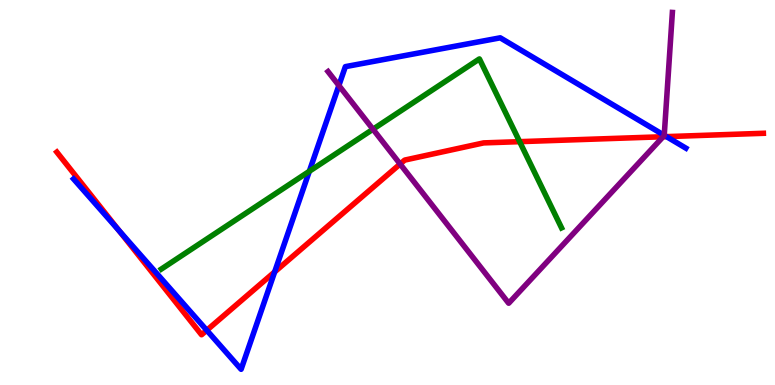[{'lines': ['blue', 'red'], 'intersections': [{'x': 1.54, 'y': 4.01}, {'x': 2.67, 'y': 1.42}, {'x': 3.54, 'y': 2.94}, {'x': 8.6, 'y': 6.45}]}, {'lines': ['green', 'red'], 'intersections': [{'x': 6.71, 'y': 6.32}]}, {'lines': ['purple', 'red'], 'intersections': [{'x': 5.16, 'y': 5.74}, {'x': 8.56, 'y': 6.45}]}, {'lines': ['blue', 'green'], 'intersections': [{'x': 3.99, 'y': 5.55}]}, {'lines': ['blue', 'purple'], 'intersections': [{'x': 4.37, 'y': 7.78}, {'x': 8.57, 'y': 6.49}]}, {'lines': ['green', 'purple'], 'intersections': [{'x': 4.81, 'y': 6.64}]}]